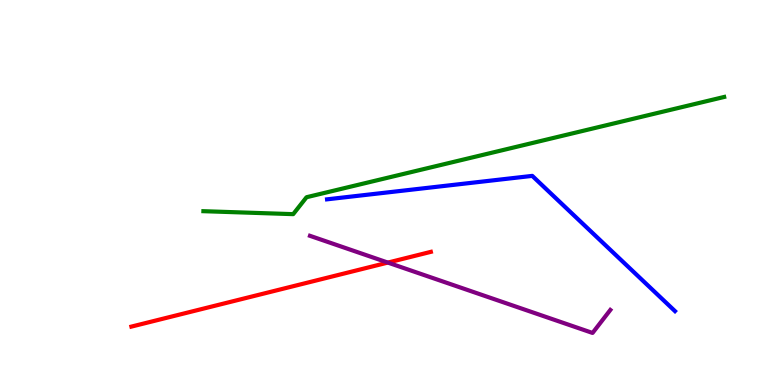[{'lines': ['blue', 'red'], 'intersections': []}, {'lines': ['green', 'red'], 'intersections': []}, {'lines': ['purple', 'red'], 'intersections': [{'x': 5.0, 'y': 3.18}]}, {'lines': ['blue', 'green'], 'intersections': []}, {'lines': ['blue', 'purple'], 'intersections': []}, {'lines': ['green', 'purple'], 'intersections': []}]